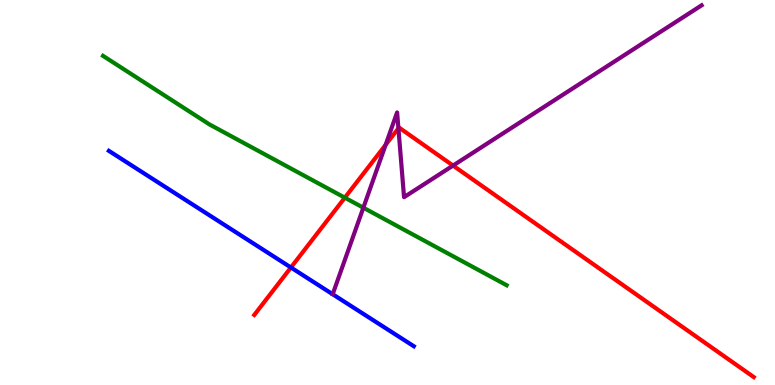[{'lines': ['blue', 'red'], 'intersections': [{'x': 3.75, 'y': 3.05}]}, {'lines': ['green', 'red'], 'intersections': [{'x': 4.45, 'y': 4.87}]}, {'lines': ['purple', 'red'], 'intersections': [{'x': 4.98, 'y': 6.24}, {'x': 5.14, 'y': 6.67}, {'x': 5.85, 'y': 5.7}]}, {'lines': ['blue', 'green'], 'intersections': []}, {'lines': ['blue', 'purple'], 'intersections': []}, {'lines': ['green', 'purple'], 'intersections': [{'x': 4.69, 'y': 4.61}]}]